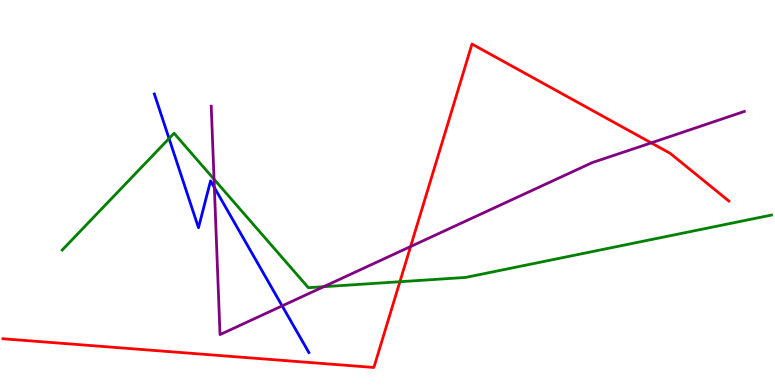[{'lines': ['blue', 'red'], 'intersections': []}, {'lines': ['green', 'red'], 'intersections': [{'x': 5.16, 'y': 2.68}]}, {'lines': ['purple', 'red'], 'intersections': [{'x': 5.3, 'y': 3.6}, {'x': 8.4, 'y': 6.29}]}, {'lines': ['blue', 'green'], 'intersections': [{'x': 2.18, 'y': 6.4}]}, {'lines': ['blue', 'purple'], 'intersections': [{'x': 2.77, 'y': 5.13}, {'x': 3.64, 'y': 2.05}]}, {'lines': ['green', 'purple'], 'intersections': [{'x': 2.76, 'y': 5.34}, {'x': 4.18, 'y': 2.55}]}]